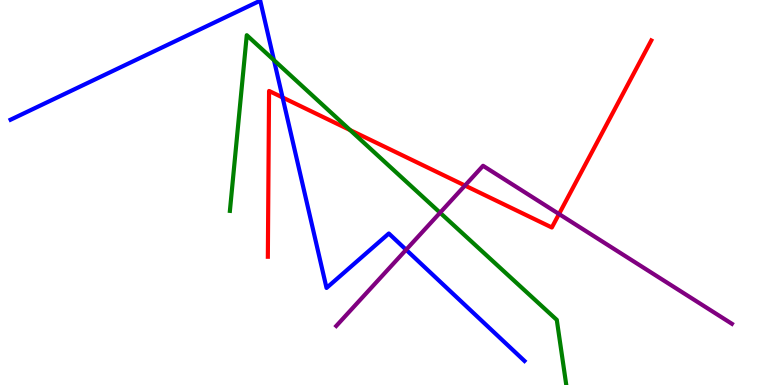[{'lines': ['blue', 'red'], 'intersections': [{'x': 3.65, 'y': 7.47}]}, {'lines': ['green', 'red'], 'intersections': [{'x': 4.52, 'y': 6.62}]}, {'lines': ['purple', 'red'], 'intersections': [{'x': 6.0, 'y': 5.18}, {'x': 7.21, 'y': 4.44}]}, {'lines': ['blue', 'green'], 'intersections': [{'x': 3.54, 'y': 8.44}]}, {'lines': ['blue', 'purple'], 'intersections': [{'x': 5.24, 'y': 3.51}]}, {'lines': ['green', 'purple'], 'intersections': [{'x': 5.68, 'y': 4.48}]}]